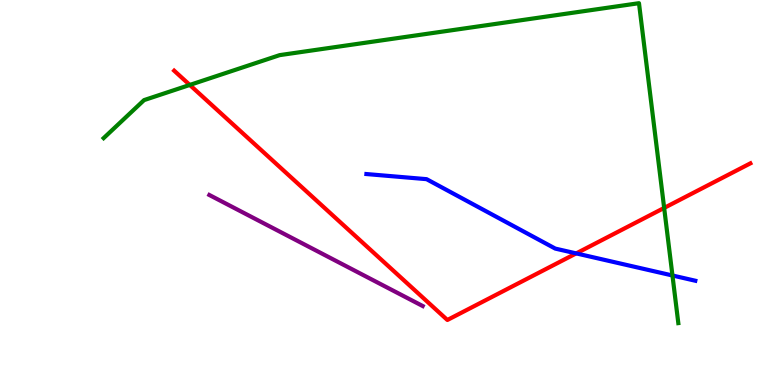[{'lines': ['blue', 'red'], 'intersections': [{'x': 7.43, 'y': 3.42}]}, {'lines': ['green', 'red'], 'intersections': [{'x': 2.45, 'y': 7.79}, {'x': 8.57, 'y': 4.6}]}, {'lines': ['purple', 'red'], 'intersections': []}, {'lines': ['blue', 'green'], 'intersections': [{'x': 8.68, 'y': 2.84}]}, {'lines': ['blue', 'purple'], 'intersections': []}, {'lines': ['green', 'purple'], 'intersections': []}]